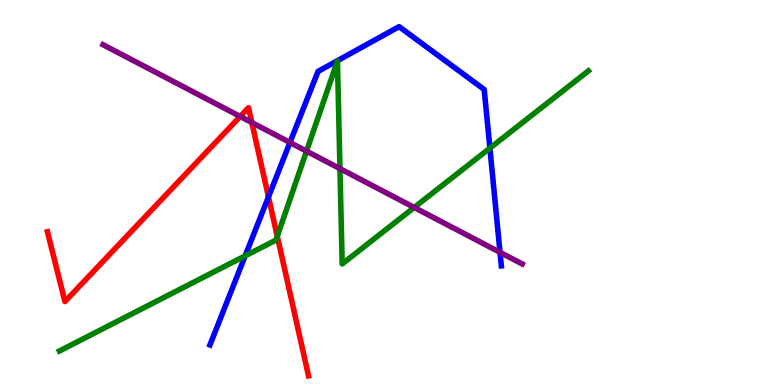[{'lines': ['blue', 'red'], 'intersections': [{'x': 3.46, 'y': 4.89}]}, {'lines': ['green', 'red'], 'intersections': [{'x': 3.58, 'y': 3.86}]}, {'lines': ['purple', 'red'], 'intersections': [{'x': 3.1, 'y': 6.97}, {'x': 3.25, 'y': 6.82}]}, {'lines': ['blue', 'green'], 'intersections': [{'x': 3.16, 'y': 3.35}, {'x': 6.32, 'y': 6.15}]}, {'lines': ['blue', 'purple'], 'intersections': [{'x': 3.74, 'y': 6.3}, {'x': 6.45, 'y': 3.45}]}, {'lines': ['green', 'purple'], 'intersections': [{'x': 3.96, 'y': 6.07}, {'x': 4.39, 'y': 5.62}, {'x': 5.34, 'y': 4.61}]}]